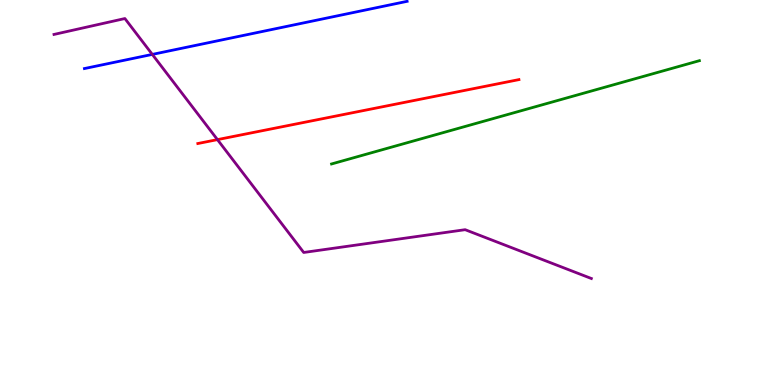[{'lines': ['blue', 'red'], 'intersections': []}, {'lines': ['green', 'red'], 'intersections': []}, {'lines': ['purple', 'red'], 'intersections': [{'x': 2.81, 'y': 6.37}]}, {'lines': ['blue', 'green'], 'intersections': []}, {'lines': ['blue', 'purple'], 'intersections': [{'x': 1.97, 'y': 8.59}]}, {'lines': ['green', 'purple'], 'intersections': []}]